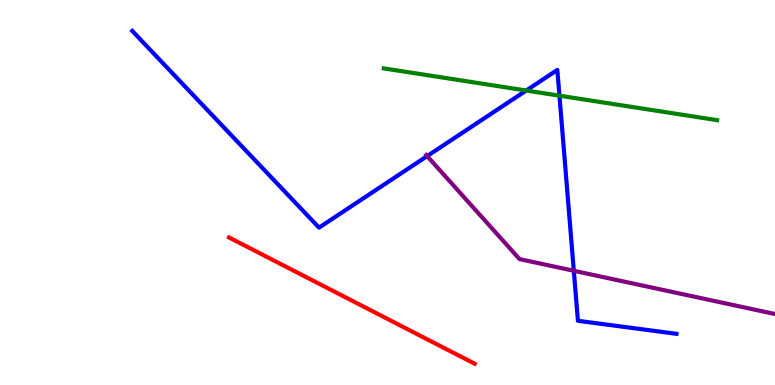[{'lines': ['blue', 'red'], 'intersections': []}, {'lines': ['green', 'red'], 'intersections': []}, {'lines': ['purple', 'red'], 'intersections': []}, {'lines': ['blue', 'green'], 'intersections': [{'x': 6.79, 'y': 7.65}, {'x': 7.22, 'y': 7.51}]}, {'lines': ['blue', 'purple'], 'intersections': [{'x': 5.51, 'y': 5.95}, {'x': 7.4, 'y': 2.97}]}, {'lines': ['green', 'purple'], 'intersections': []}]